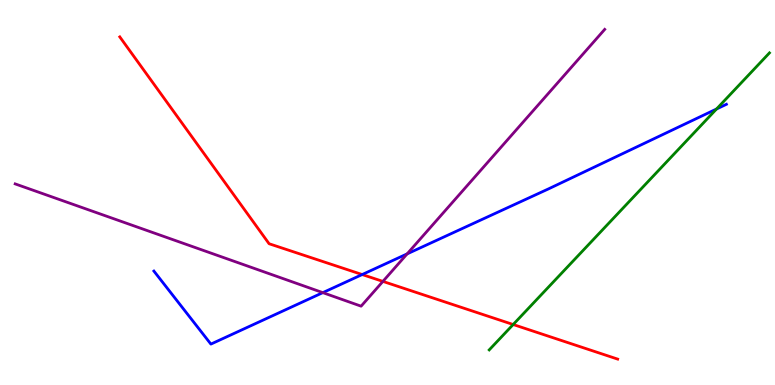[{'lines': ['blue', 'red'], 'intersections': [{'x': 4.67, 'y': 2.87}]}, {'lines': ['green', 'red'], 'intersections': [{'x': 6.62, 'y': 1.57}]}, {'lines': ['purple', 'red'], 'intersections': [{'x': 4.94, 'y': 2.69}]}, {'lines': ['blue', 'green'], 'intersections': [{'x': 9.25, 'y': 7.17}]}, {'lines': ['blue', 'purple'], 'intersections': [{'x': 4.17, 'y': 2.4}, {'x': 5.25, 'y': 3.41}]}, {'lines': ['green', 'purple'], 'intersections': []}]